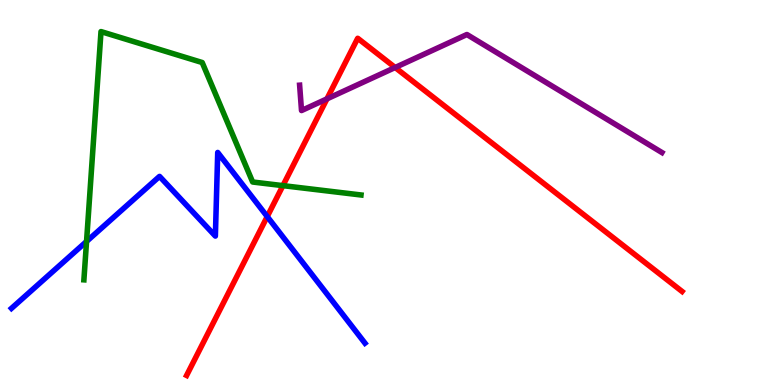[{'lines': ['blue', 'red'], 'intersections': [{'x': 3.45, 'y': 4.37}]}, {'lines': ['green', 'red'], 'intersections': [{'x': 3.65, 'y': 5.18}]}, {'lines': ['purple', 'red'], 'intersections': [{'x': 4.22, 'y': 7.43}, {'x': 5.1, 'y': 8.25}]}, {'lines': ['blue', 'green'], 'intersections': [{'x': 1.12, 'y': 3.73}]}, {'lines': ['blue', 'purple'], 'intersections': []}, {'lines': ['green', 'purple'], 'intersections': []}]